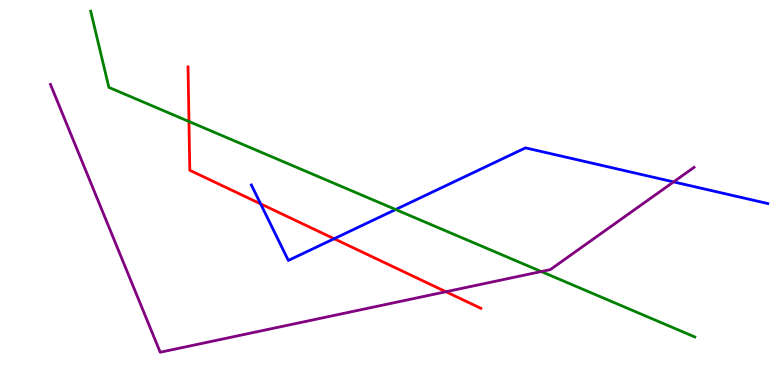[{'lines': ['blue', 'red'], 'intersections': [{'x': 3.36, 'y': 4.7}, {'x': 4.31, 'y': 3.8}]}, {'lines': ['green', 'red'], 'intersections': [{'x': 2.44, 'y': 6.84}]}, {'lines': ['purple', 'red'], 'intersections': [{'x': 5.75, 'y': 2.42}]}, {'lines': ['blue', 'green'], 'intersections': [{'x': 5.1, 'y': 4.56}]}, {'lines': ['blue', 'purple'], 'intersections': [{'x': 8.69, 'y': 5.28}]}, {'lines': ['green', 'purple'], 'intersections': [{'x': 6.98, 'y': 2.95}]}]